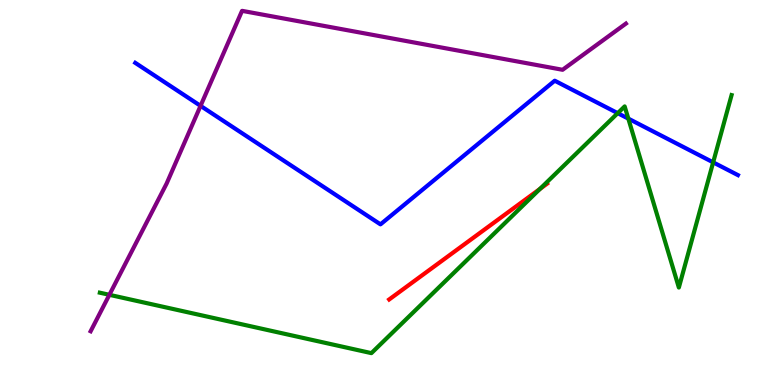[{'lines': ['blue', 'red'], 'intersections': []}, {'lines': ['green', 'red'], 'intersections': [{'x': 6.97, 'y': 5.09}]}, {'lines': ['purple', 'red'], 'intersections': []}, {'lines': ['blue', 'green'], 'intersections': [{'x': 7.97, 'y': 7.06}, {'x': 8.11, 'y': 6.92}, {'x': 9.2, 'y': 5.78}]}, {'lines': ['blue', 'purple'], 'intersections': [{'x': 2.59, 'y': 7.25}]}, {'lines': ['green', 'purple'], 'intersections': [{'x': 1.41, 'y': 2.34}]}]